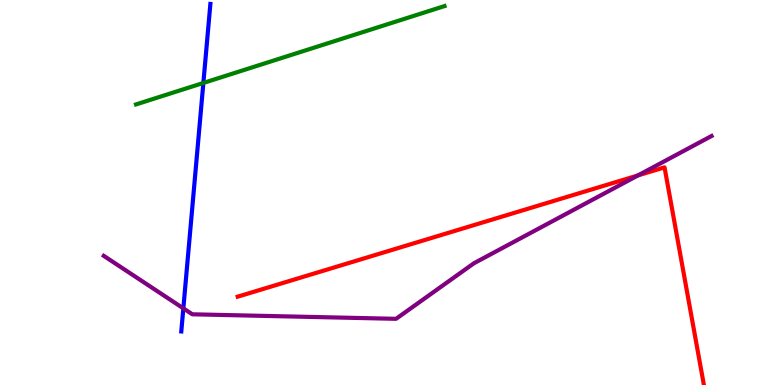[{'lines': ['blue', 'red'], 'intersections': []}, {'lines': ['green', 'red'], 'intersections': []}, {'lines': ['purple', 'red'], 'intersections': [{'x': 8.23, 'y': 5.44}]}, {'lines': ['blue', 'green'], 'intersections': [{'x': 2.62, 'y': 7.85}]}, {'lines': ['blue', 'purple'], 'intersections': [{'x': 2.37, 'y': 1.99}]}, {'lines': ['green', 'purple'], 'intersections': []}]